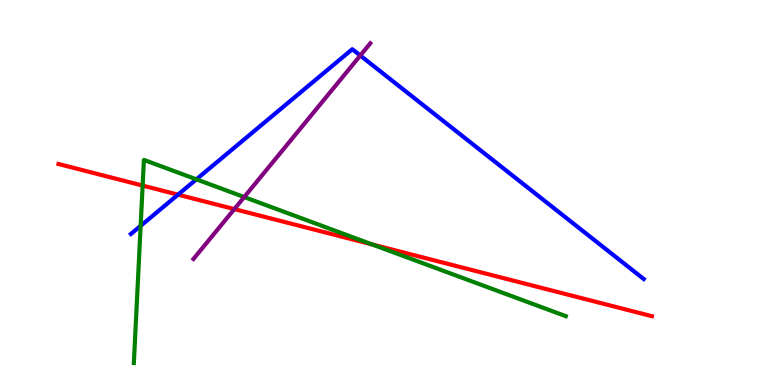[{'lines': ['blue', 'red'], 'intersections': [{'x': 2.3, 'y': 4.94}]}, {'lines': ['green', 'red'], 'intersections': [{'x': 1.84, 'y': 5.18}, {'x': 4.8, 'y': 3.65}]}, {'lines': ['purple', 'red'], 'intersections': [{'x': 3.02, 'y': 4.57}]}, {'lines': ['blue', 'green'], 'intersections': [{'x': 1.81, 'y': 4.13}, {'x': 2.53, 'y': 5.34}]}, {'lines': ['blue', 'purple'], 'intersections': [{'x': 4.65, 'y': 8.56}]}, {'lines': ['green', 'purple'], 'intersections': [{'x': 3.15, 'y': 4.88}]}]